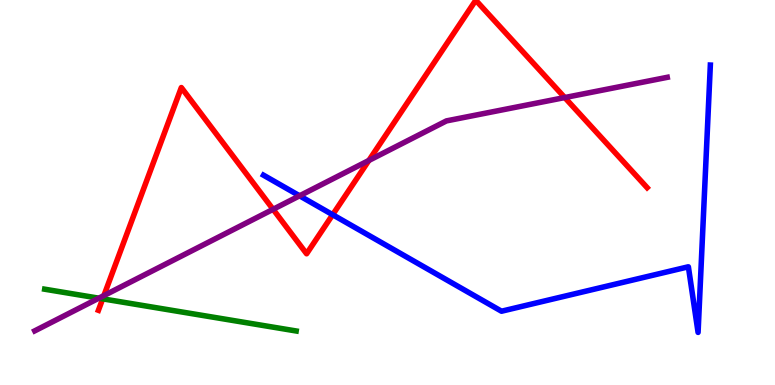[{'lines': ['blue', 'red'], 'intersections': [{'x': 4.29, 'y': 4.42}]}, {'lines': ['green', 'red'], 'intersections': [{'x': 1.33, 'y': 2.24}]}, {'lines': ['purple', 'red'], 'intersections': [{'x': 1.34, 'y': 2.32}, {'x': 3.52, 'y': 4.56}, {'x': 4.76, 'y': 5.83}, {'x': 7.29, 'y': 7.47}]}, {'lines': ['blue', 'green'], 'intersections': []}, {'lines': ['blue', 'purple'], 'intersections': [{'x': 3.87, 'y': 4.91}]}, {'lines': ['green', 'purple'], 'intersections': [{'x': 1.27, 'y': 2.25}]}]